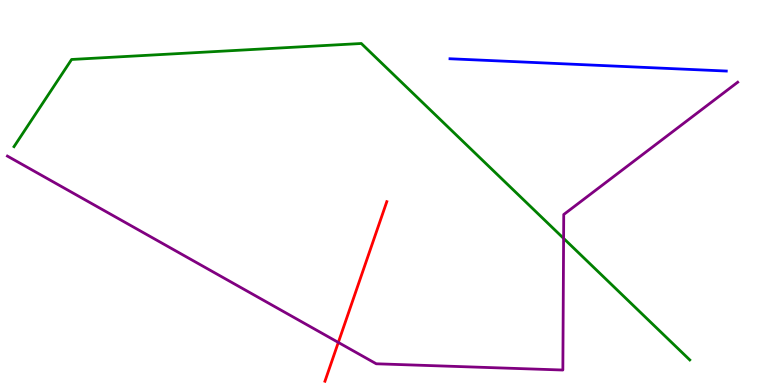[{'lines': ['blue', 'red'], 'intersections': []}, {'lines': ['green', 'red'], 'intersections': []}, {'lines': ['purple', 'red'], 'intersections': [{'x': 4.37, 'y': 1.11}]}, {'lines': ['blue', 'green'], 'intersections': []}, {'lines': ['blue', 'purple'], 'intersections': []}, {'lines': ['green', 'purple'], 'intersections': [{'x': 7.27, 'y': 3.81}]}]